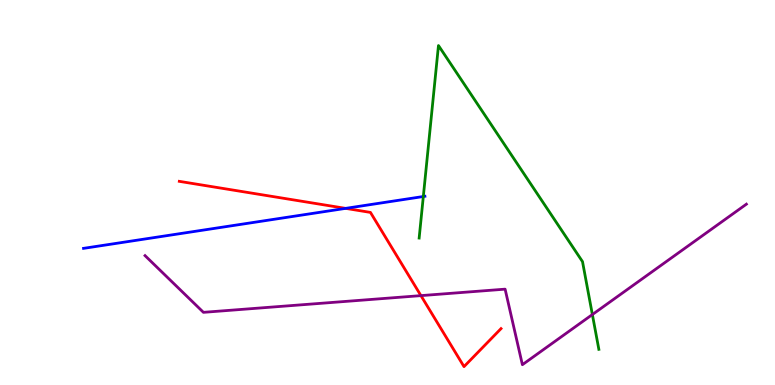[{'lines': ['blue', 'red'], 'intersections': [{'x': 4.46, 'y': 4.59}]}, {'lines': ['green', 'red'], 'intersections': []}, {'lines': ['purple', 'red'], 'intersections': [{'x': 5.43, 'y': 2.32}]}, {'lines': ['blue', 'green'], 'intersections': [{'x': 5.46, 'y': 4.9}]}, {'lines': ['blue', 'purple'], 'intersections': []}, {'lines': ['green', 'purple'], 'intersections': [{'x': 7.64, 'y': 1.83}]}]